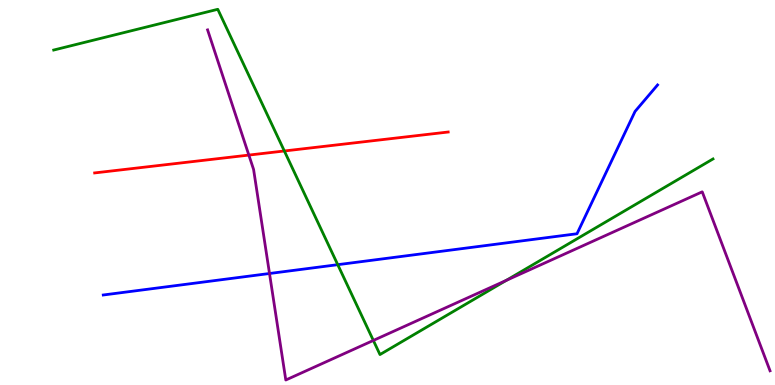[{'lines': ['blue', 'red'], 'intersections': []}, {'lines': ['green', 'red'], 'intersections': [{'x': 3.67, 'y': 6.08}]}, {'lines': ['purple', 'red'], 'intersections': [{'x': 3.21, 'y': 5.97}]}, {'lines': ['blue', 'green'], 'intersections': [{'x': 4.36, 'y': 3.13}]}, {'lines': ['blue', 'purple'], 'intersections': [{'x': 3.48, 'y': 2.9}]}, {'lines': ['green', 'purple'], 'intersections': [{'x': 4.82, 'y': 1.16}, {'x': 6.53, 'y': 2.72}]}]